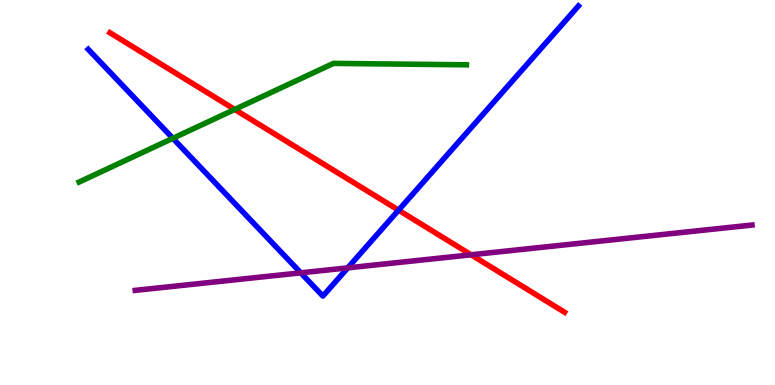[{'lines': ['blue', 'red'], 'intersections': [{'x': 5.14, 'y': 4.54}]}, {'lines': ['green', 'red'], 'intersections': [{'x': 3.03, 'y': 7.16}]}, {'lines': ['purple', 'red'], 'intersections': [{'x': 6.08, 'y': 3.38}]}, {'lines': ['blue', 'green'], 'intersections': [{'x': 2.23, 'y': 6.41}]}, {'lines': ['blue', 'purple'], 'intersections': [{'x': 3.88, 'y': 2.91}, {'x': 4.49, 'y': 3.04}]}, {'lines': ['green', 'purple'], 'intersections': []}]